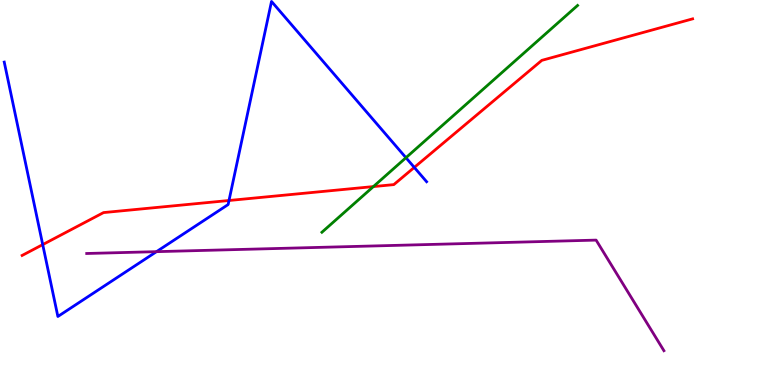[{'lines': ['blue', 'red'], 'intersections': [{'x': 0.551, 'y': 3.65}, {'x': 2.95, 'y': 4.79}, {'x': 5.35, 'y': 5.65}]}, {'lines': ['green', 'red'], 'intersections': [{'x': 4.82, 'y': 5.15}]}, {'lines': ['purple', 'red'], 'intersections': []}, {'lines': ['blue', 'green'], 'intersections': [{'x': 5.24, 'y': 5.9}]}, {'lines': ['blue', 'purple'], 'intersections': [{'x': 2.02, 'y': 3.46}]}, {'lines': ['green', 'purple'], 'intersections': []}]